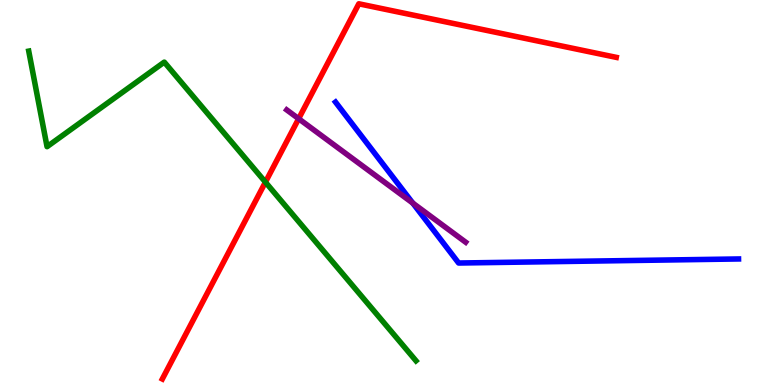[{'lines': ['blue', 'red'], 'intersections': []}, {'lines': ['green', 'red'], 'intersections': [{'x': 3.42, 'y': 5.27}]}, {'lines': ['purple', 'red'], 'intersections': [{'x': 3.85, 'y': 6.92}]}, {'lines': ['blue', 'green'], 'intersections': []}, {'lines': ['blue', 'purple'], 'intersections': [{'x': 5.33, 'y': 4.72}]}, {'lines': ['green', 'purple'], 'intersections': []}]